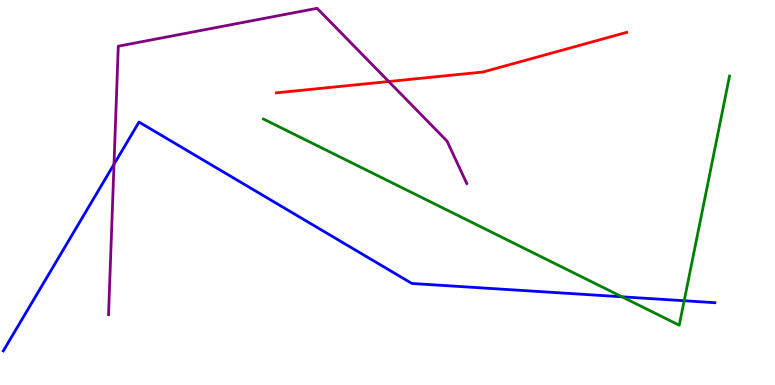[{'lines': ['blue', 'red'], 'intersections': []}, {'lines': ['green', 'red'], 'intersections': []}, {'lines': ['purple', 'red'], 'intersections': [{'x': 5.02, 'y': 7.88}]}, {'lines': ['blue', 'green'], 'intersections': [{'x': 8.03, 'y': 2.29}, {'x': 8.83, 'y': 2.19}]}, {'lines': ['blue', 'purple'], 'intersections': [{'x': 1.47, 'y': 5.73}]}, {'lines': ['green', 'purple'], 'intersections': []}]